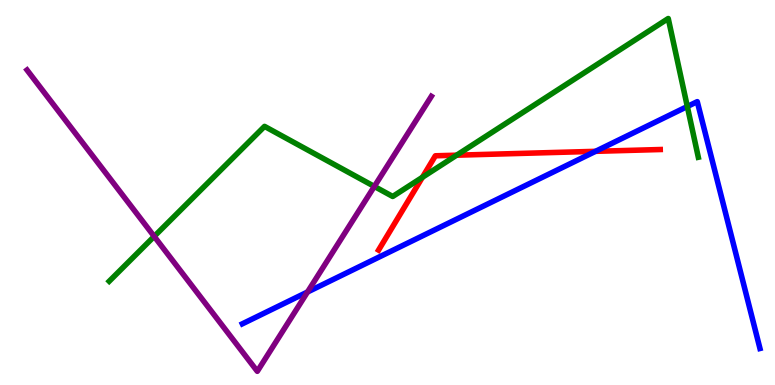[{'lines': ['blue', 'red'], 'intersections': [{'x': 7.68, 'y': 6.07}]}, {'lines': ['green', 'red'], 'intersections': [{'x': 5.45, 'y': 5.4}, {'x': 5.89, 'y': 5.97}]}, {'lines': ['purple', 'red'], 'intersections': []}, {'lines': ['blue', 'green'], 'intersections': [{'x': 8.87, 'y': 7.23}]}, {'lines': ['blue', 'purple'], 'intersections': [{'x': 3.97, 'y': 2.42}]}, {'lines': ['green', 'purple'], 'intersections': [{'x': 1.99, 'y': 3.86}, {'x': 4.83, 'y': 5.16}]}]